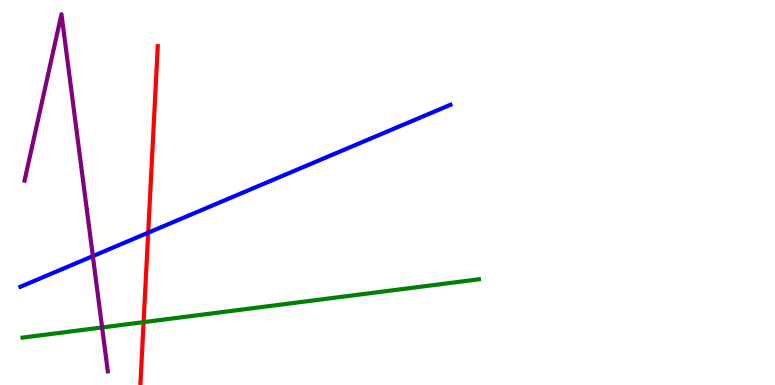[{'lines': ['blue', 'red'], 'intersections': [{'x': 1.91, 'y': 3.96}]}, {'lines': ['green', 'red'], 'intersections': [{'x': 1.85, 'y': 1.63}]}, {'lines': ['purple', 'red'], 'intersections': []}, {'lines': ['blue', 'green'], 'intersections': []}, {'lines': ['blue', 'purple'], 'intersections': [{'x': 1.2, 'y': 3.35}]}, {'lines': ['green', 'purple'], 'intersections': [{'x': 1.32, 'y': 1.49}]}]